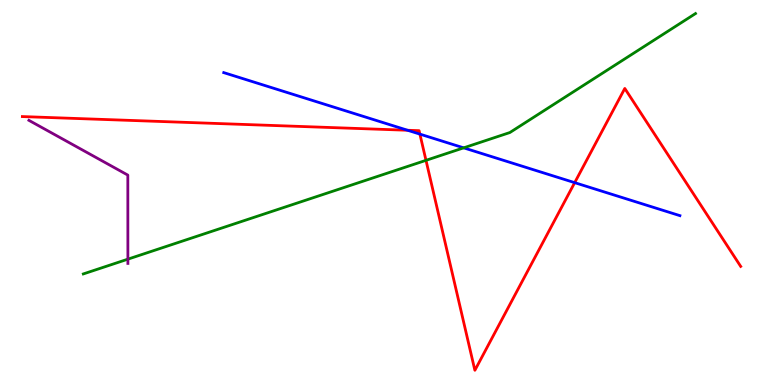[{'lines': ['blue', 'red'], 'intersections': [{'x': 5.26, 'y': 6.62}, {'x': 5.42, 'y': 6.52}, {'x': 7.42, 'y': 5.26}]}, {'lines': ['green', 'red'], 'intersections': [{'x': 5.5, 'y': 5.84}]}, {'lines': ['purple', 'red'], 'intersections': []}, {'lines': ['blue', 'green'], 'intersections': [{'x': 5.98, 'y': 6.16}]}, {'lines': ['blue', 'purple'], 'intersections': []}, {'lines': ['green', 'purple'], 'intersections': [{'x': 1.65, 'y': 3.27}]}]